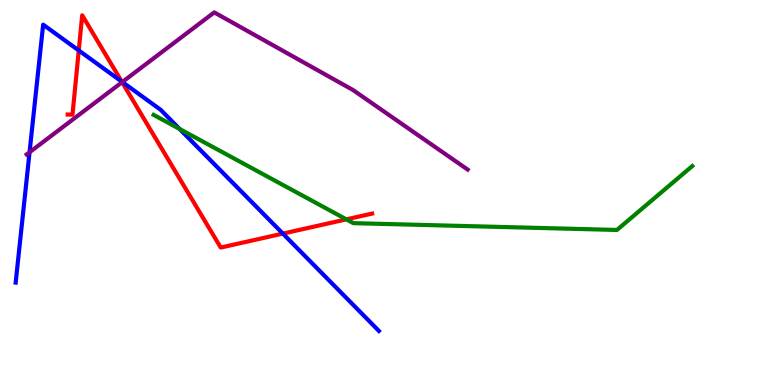[{'lines': ['blue', 'red'], 'intersections': [{'x': 1.02, 'y': 8.69}, {'x': 1.57, 'y': 7.88}, {'x': 3.65, 'y': 3.93}]}, {'lines': ['green', 'red'], 'intersections': [{'x': 4.47, 'y': 4.3}]}, {'lines': ['purple', 'red'], 'intersections': [{'x': 1.58, 'y': 7.87}]}, {'lines': ['blue', 'green'], 'intersections': [{'x': 2.32, 'y': 6.65}]}, {'lines': ['blue', 'purple'], 'intersections': [{'x': 0.381, 'y': 6.05}, {'x': 1.58, 'y': 7.87}]}, {'lines': ['green', 'purple'], 'intersections': []}]